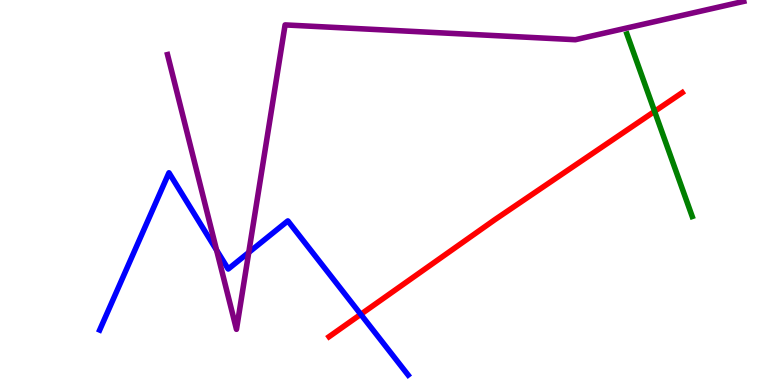[{'lines': ['blue', 'red'], 'intersections': [{'x': 4.65, 'y': 1.84}]}, {'lines': ['green', 'red'], 'intersections': [{'x': 8.45, 'y': 7.11}]}, {'lines': ['purple', 'red'], 'intersections': []}, {'lines': ['blue', 'green'], 'intersections': []}, {'lines': ['blue', 'purple'], 'intersections': [{'x': 2.79, 'y': 3.5}, {'x': 3.21, 'y': 3.44}]}, {'lines': ['green', 'purple'], 'intersections': []}]